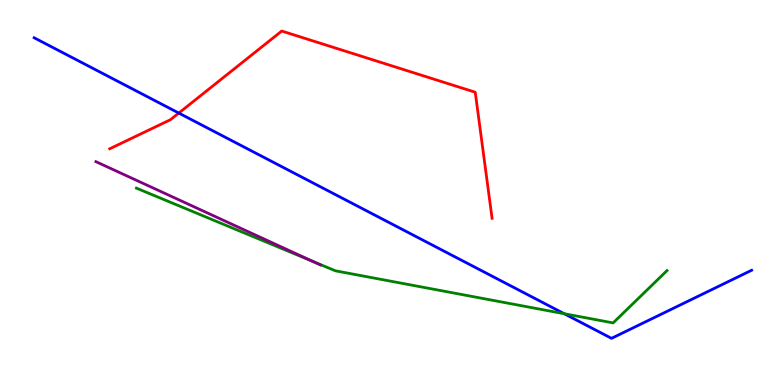[{'lines': ['blue', 'red'], 'intersections': [{'x': 2.31, 'y': 7.06}]}, {'lines': ['green', 'red'], 'intersections': []}, {'lines': ['purple', 'red'], 'intersections': []}, {'lines': ['blue', 'green'], 'intersections': [{'x': 7.28, 'y': 1.85}]}, {'lines': ['blue', 'purple'], 'intersections': []}, {'lines': ['green', 'purple'], 'intersections': [{'x': 4.04, 'y': 3.21}]}]